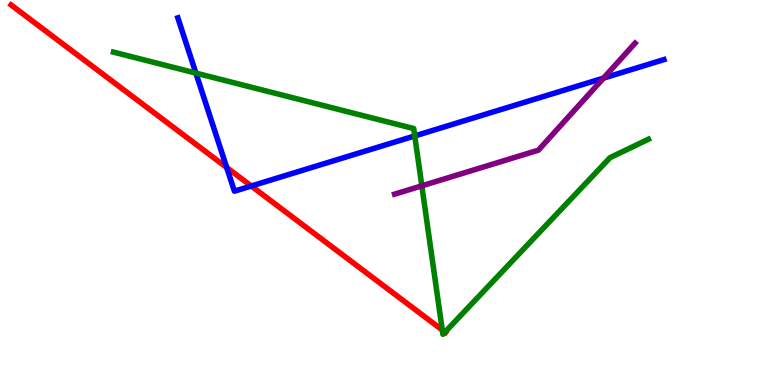[{'lines': ['blue', 'red'], 'intersections': [{'x': 2.93, 'y': 5.65}, {'x': 3.24, 'y': 5.17}]}, {'lines': ['green', 'red'], 'intersections': [{'x': 5.71, 'y': 1.43}, {'x': 5.74, 'y': 1.37}]}, {'lines': ['purple', 'red'], 'intersections': []}, {'lines': ['blue', 'green'], 'intersections': [{'x': 2.53, 'y': 8.1}, {'x': 5.35, 'y': 6.47}]}, {'lines': ['blue', 'purple'], 'intersections': [{'x': 7.79, 'y': 7.97}]}, {'lines': ['green', 'purple'], 'intersections': [{'x': 5.44, 'y': 5.17}]}]